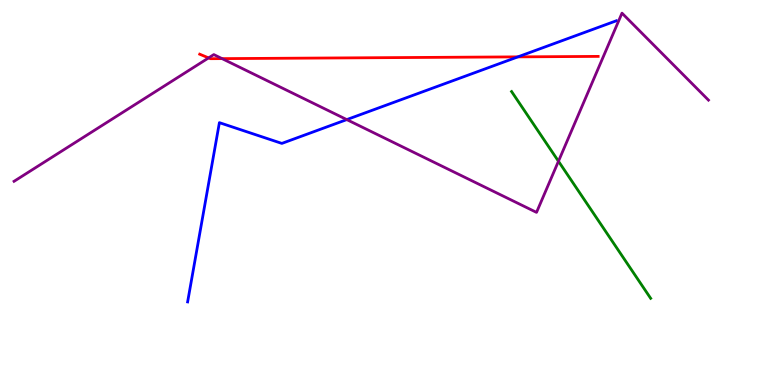[{'lines': ['blue', 'red'], 'intersections': [{'x': 6.68, 'y': 8.52}]}, {'lines': ['green', 'red'], 'intersections': []}, {'lines': ['purple', 'red'], 'intersections': [{'x': 2.69, 'y': 8.5}, {'x': 2.87, 'y': 8.48}]}, {'lines': ['blue', 'green'], 'intersections': []}, {'lines': ['blue', 'purple'], 'intersections': [{'x': 4.47, 'y': 6.89}]}, {'lines': ['green', 'purple'], 'intersections': [{'x': 7.21, 'y': 5.81}]}]